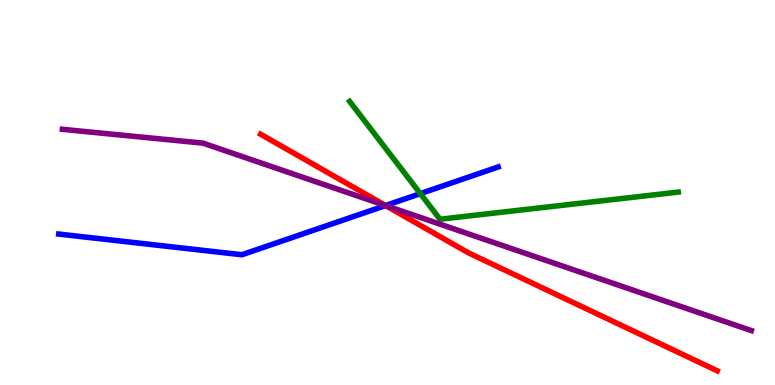[{'lines': ['blue', 'red'], 'intersections': [{'x': 4.97, 'y': 4.66}]}, {'lines': ['green', 'red'], 'intersections': []}, {'lines': ['purple', 'red'], 'intersections': [{'x': 4.98, 'y': 4.66}]}, {'lines': ['blue', 'green'], 'intersections': [{'x': 5.42, 'y': 4.97}]}, {'lines': ['blue', 'purple'], 'intersections': [{'x': 4.97, 'y': 4.66}]}, {'lines': ['green', 'purple'], 'intersections': []}]